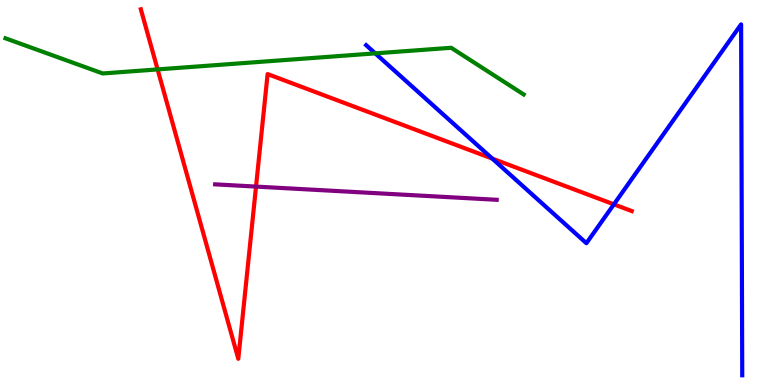[{'lines': ['blue', 'red'], 'intersections': [{'x': 6.35, 'y': 5.88}, {'x': 7.92, 'y': 4.69}]}, {'lines': ['green', 'red'], 'intersections': [{'x': 2.03, 'y': 8.2}]}, {'lines': ['purple', 'red'], 'intersections': [{'x': 3.3, 'y': 5.15}]}, {'lines': ['blue', 'green'], 'intersections': [{'x': 4.84, 'y': 8.61}]}, {'lines': ['blue', 'purple'], 'intersections': []}, {'lines': ['green', 'purple'], 'intersections': []}]